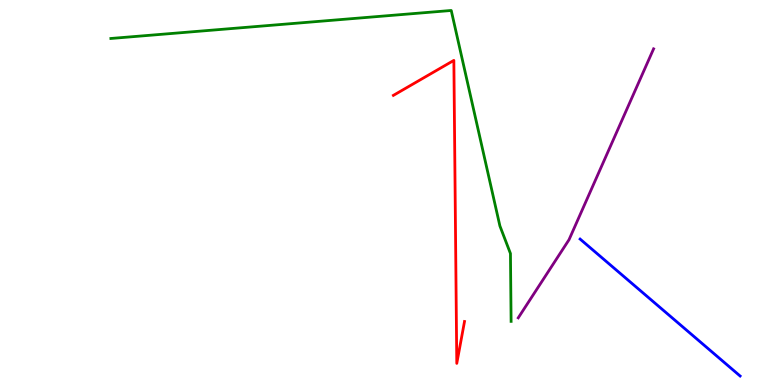[{'lines': ['blue', 'red'], 'intersections': []}, {'lines': ['green', 'red'], 'intersections': []}, {'lines': ['purple', 'red'], 'intersections': []}, {'lines': ['blue', 'green'], 'intersections': []}, {'lines': ['blue', 'purple'], 'intersections': []}, {'lines': ['green', 'purple'], 'intersections': []}]